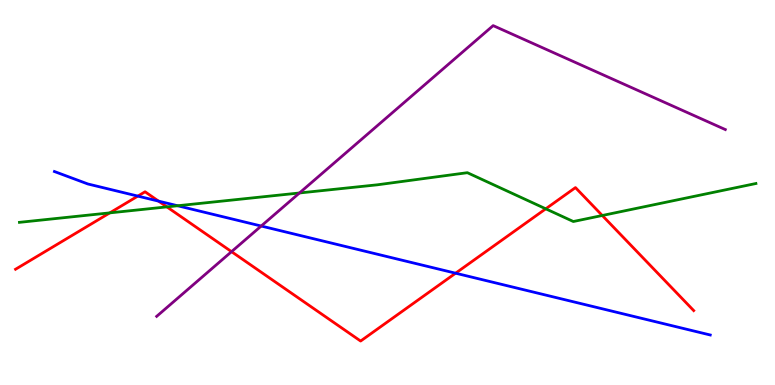[{'lines': ['blue', 'red'], 'intersections': [{'x': 1.78, 'y': 4.91}, {'x': 2.05, 'y': 4.78}, {'x': 5.88, 'y': 2.9}]}, {'lines': ['green', 'red'], 'intersections': [{'x': 1.42, 'y': 4.47}, {'x': 2.15, 'y': 4.63}, {'x': 7.04, 'y': 4.58}, {'x': 7.77, 'y': 4.4}]}, {'lines': ['purple', 'red'], 'intersections': [{'x': 2.99, 'y': 3.46}]}, {'lines': ['blue', 'green'], 'intersections': [{'x': 2.29, 'y': 4.66}]}, {'lines': ['blue', 'purple'], 'intersections': [{'x': 3.37, 'y': 4.13}]}, {'lines': ['green', 'purple'], 'intersections': [{'x': 3.86, 'y': 4.99}]}]